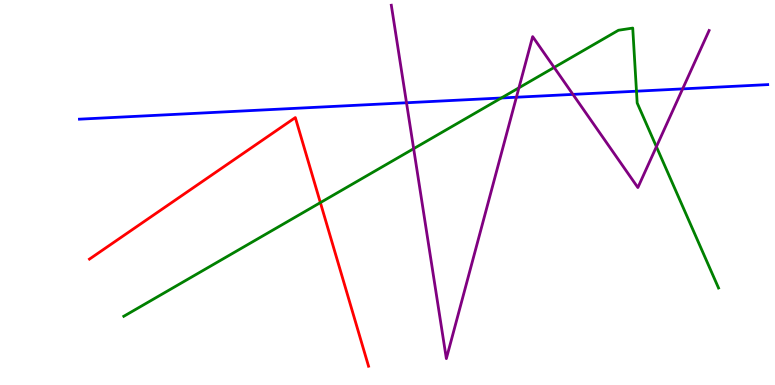[{'lines': ['blue', 'red'], 'intersections': []}, {'lines': ['green', 'red'], 'intersections': [{'x': 4.13, 'y': 4.74}]}, {'lines': ['purple', 'red'], 'intersections': []}, {'lines': ['blue', 'green'], 'intersections': [{'x': 6.47, 'y': 7.45}, {'x': 8.21, 'y': 7.63}]}, {'lines': ['blue', 'purple'], 'intersections': [{'x': 5.25, 'y': 7.33}, {'x': 6.66, 'y': 7.47}, {'x': 7.39, 'y': 7.55}, {'x': 8.81, 'y': 7.69}]}, {'lines': ['green', 'purple'], 'intersections': [{'x': 5.34, 'y': 6.14}, {'x': 6.7, 'y': 7.72}, {'x': 7.15, 'y': 8.25}, {'x': 8.47, 'y': 6.19}]}]